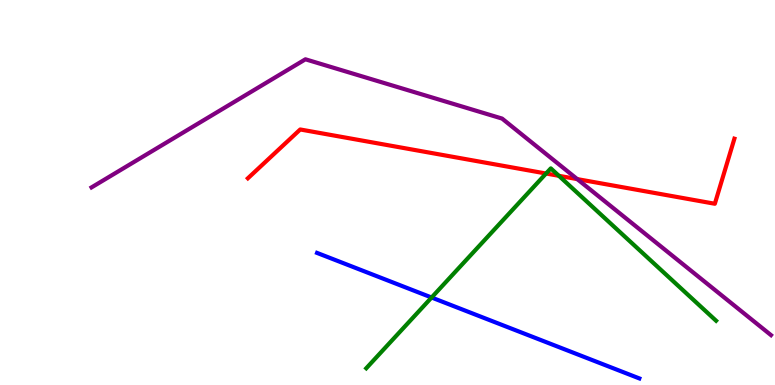[{'lines': ['blue', 'red'], 'intersections': []}, {'lines': ['green', 'red'], 'intersections': [{'x': 7.05, 'y': 5.49}, {'x': 7.21, 'y': 5.43}]}, {'lines': ['purple', 'red'], 'intersections': [{'x': 7.45, 'y': 5.35}]}, {'lines': ['blue', 'green'], 'intersections': [{'x': 5.57, 'y': 2.27}]}, {'lines': ['blue', 'purple'], 'intersections': []}, {'lines': ['green', 'purple'], 'intersections': []}]